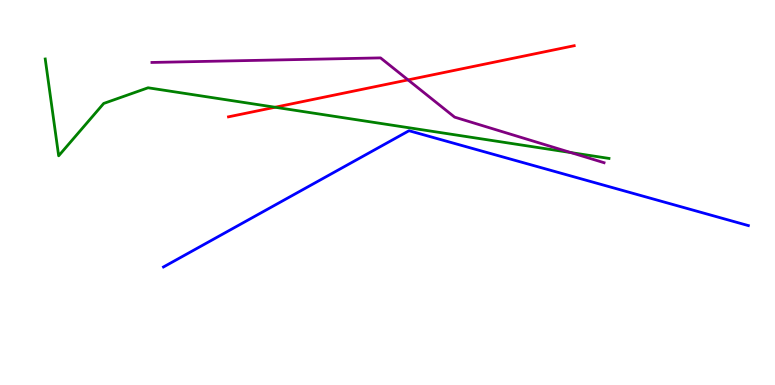[{'lines': ['blue', 'red'], 'intersections': []}, {'lines': ['green', 'red'], 'intersections': [{'x': 3.55, 'y': 7.21}]}, {'lines': ['purple', 'red'], 'intersections': [{'x': 5.27, 'y': 7.92}]}, {'lines': ['blue', 'green'], 'intersections': []}, {'lines': ['blue', 'purple'], 'intersections': []}, {'lines': ['green', 'purple'], 'intersections': [{'x': 7.37, 'y': 6.04}]}]